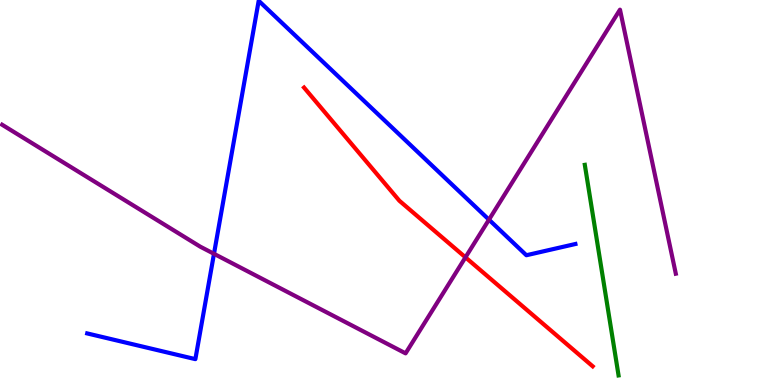[{'lines': ['blue', 'red'], 'intersections': []}, {'lines': ['green', 'red'], 'intersections': []}, {'lines': ['purple', 'red'], 'intersections': [{'x': 6.01, 'y': 3.32}]}, {'lines': ['blue', 'green'], 'intersections': []}, {'lines': ['blue', 'purple'], 'intersections': [{'x': 2.76, 'y': 3.41}, {'x': 6.31, 'y': 4.29}]}, {'lines': ['green', 'purple'], 'intersections': []}]